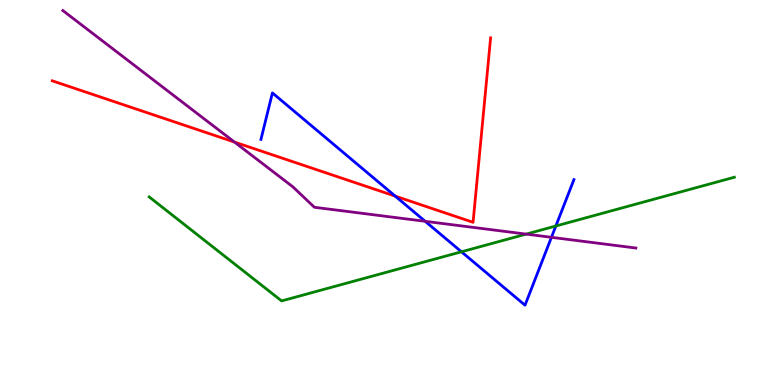[{'lines': ['blue', 'red'], 'intersections': [{'x': 5.1, 'y': 4.91}]}, {'lines': ['green', 'red'], 'intersections': []}, {'lines': ['purple', 'red'], 'intersections': [{'x': 3.03, 'y': 6.31}]}, {'lines': ['blue', 'green'], 'intersections': [{'x': 5.95, 'y': 3.46}, {'x': 7.17, 'y': 4.13}]}, {'lines': ['blue', 'purple'], 'intersections': [{'x': 5.49, 'y': 4.25}, {'x': 7.12, 'y': 3.84}]}, {'lines': ['green', 'purple'], 'intersections': [{'x': 6.79, 'y': 3.92}]}]